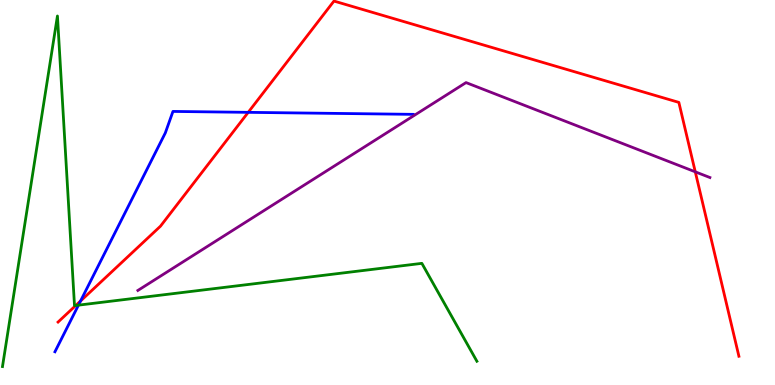[{'lines': ['blue', 'red'], 'intersections': [{'x': 1.04, 'y': 2.18}, {'x': 3.2, 'y': 7.08}]}, {'lines': ['green', 'red'], 'intersections': [{'x': 0.978, 'y': 2.07}]}, {'lines': ['purple', 'red'], 'intersections': [{'x': 8.97, 'y': 5.54}]}, {'lines': ['blue', 'green'], 'intersections': [{'x': 1.01, 'y': 2.07}]}, {'lines': ['blue', 'purple'], 'intersections': []}, {'lines': ['green', 'purple'], 'intersections': []}]